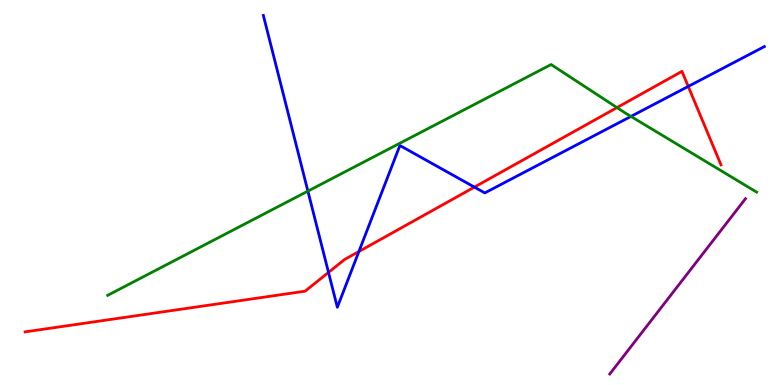[{'lines': ['blue', 'red'], 'intersections': [{'x': 4.24, 'y': 2.92}, {'x': 4.63, 'y': 3.47}, {'x': 6.12, 'y': 5.14}, {'x': 8.88, 'y': 7.76}]}, {'lines': ['green', 'red'], 'intersections': [{'x': 7.96, 'y': 7.21}]}, {'lines': ['purple', 'red'], 'intersections': []}, {'lines': ['blue', 'green'], 'intersections': [{'x': 3.97, 'y': 5.04}, {'x': 8.14, 'y': 6.98}]}, {'lines': ['blue', 'purple'], 'intersections': []}, {'lines': ['green', 'purple'], 'intersections': []}]